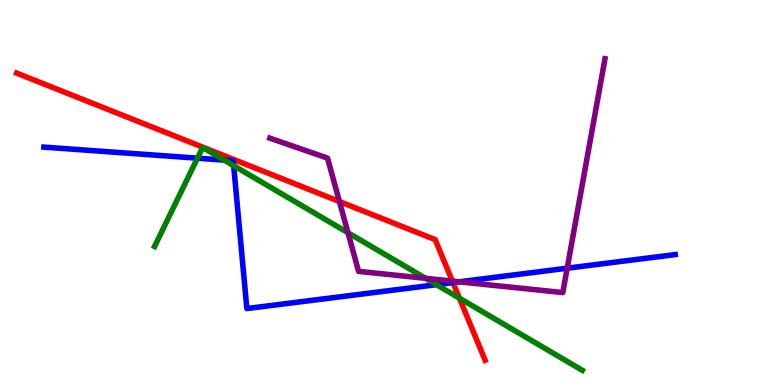[{'lines': ['blue', 'red'], 'intersections': [{'x': 5.84, 'y': 2.66}]}, {'lines': ['green', 'red'], 'intersections': [{'x': 5.93, 'y': 2.26}]}, {'lines': ['purple', 'red'], 'intersections': [{'x': 4.38, 'y': 4.77}, {'x': 5.84, 'y': 2.7}]}, {'lines': ['blue', 'green'], 'intersections': [{'x': 2.55, 'y': 5.89}, {'x': 2.89, 'y': 5.84}, {'x': 3.01, 'y': 5.7}, {'x': 5.63, 'y': 2.61}]}, {'lines': ['blue', 'purple'], 'intersections': [{'x': 5.92, 'y': 2.68}, {'x': 7.32, 'y': 3.03}]}, {'lines': ['green', 'purple'], 'intersections': [{'x': 4.49, 'y': 3.95}, {'x': 5.49, 'y': 2.77}]}]